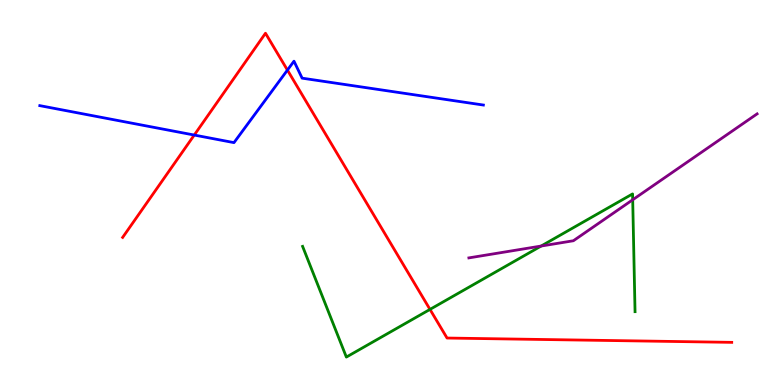[{'lines': ['blue', 'red'], 'intersections': [{'x': 2.51, 'y': 6.49}, {'x': 3.71, 'y': 8.18}]}, {'lines': ['green', 'red'], 'intersections': [{'x': 5.55, 'y': 1.96}]}, {'lines': ['purple', 'red'], 'intersections': []}, {'lines': ['blue', 'green'], 'intersections': []}, {'lines': ['blue', 'purple'], 'intersections': []}, {'lines': ['green', 'purple'], 'intersections': [{'x': 6.98, 'y': 3.61}, {'x': 8.16, 'y': 4.81}]}]